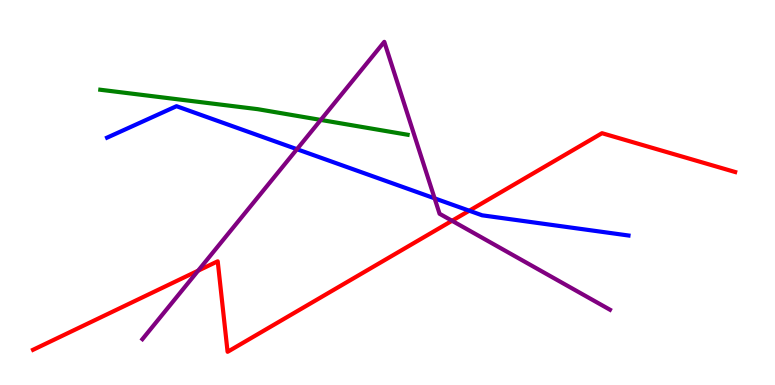[{'lines': ['blue', 'red'], 'intersections': [{'x': 6.05, 'y': 4.53}]}, {'lines': ['green', 'red'], 'intersections': []}, {'lines': ['purple', 'red'], 'intersections': [{'x': 2.56, 'y': 2.97}, {'x': 5.83, 'y': 4.27}]}, {'lines': ['blue', 'green'], 'intersections': []}, {'lines': ['blue', 'purple'], 'intersections': [{'x': 3.83, 'y': 6.12}, {'x': 5.61, 'y': 4.85}]}, {'lines': ['green', 'purple'], 'intersections': [{'x': 4.14, 'y': 6.88}]}]